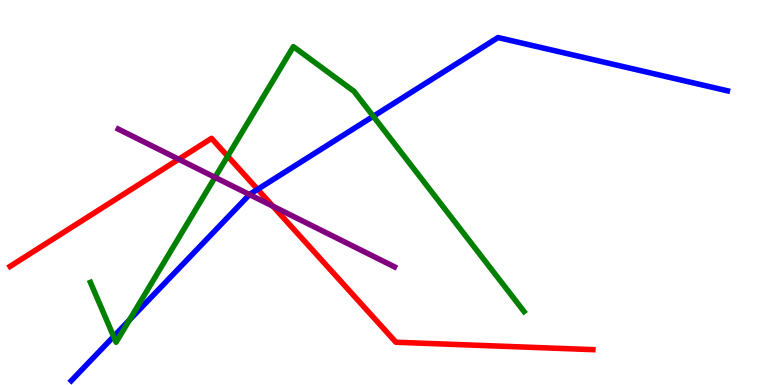[{'lines': ['blue', 'red'], 'intersections': [{'x': 3.32, 'y': 5.08}]}, {'lines': ['green', 'red'], 'intersections': [{'x': 2.94, 'y': 5.94}]}, {'lines': ['purple', 'red'], 'intersections': [{'x': 2.31, 'y': 5.86}, {'x': 3.52, 'y': 4.64}]}, {'lines': ['blue', 'green'], 'intersections': [{'x': 1.47, 'y': 1.26}, {'x': 1.67, 'y': 1.69}, {'x': 4.82, 'y': 6.98}]}, {'lines': ['blue', 'purple'], 'intersections': [{'x': 3.22, 'y': 4.95}]}, {'lines': ['green', 'purple'], 'intersections': [{'x': 2.77, 'y': 5.39}]}]